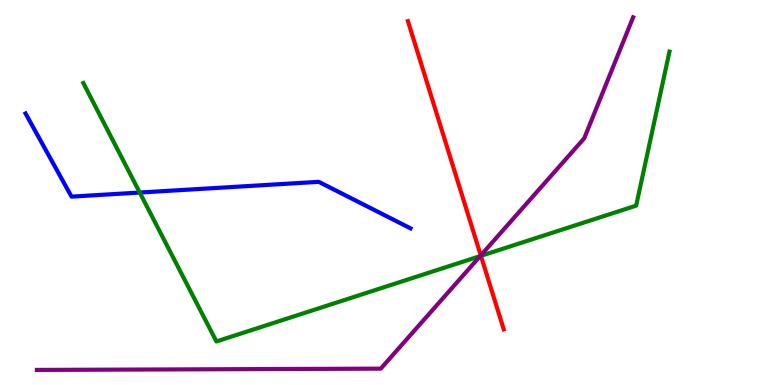[{'lines': ['blue', 'red'], 'intersections': []}, {'lines': ['green', 'red'], 'intersections': [{'x': 6.21, 'y': 3.35}]}, {'lines': ['purple', 'red'], 'intersections': [{'x': 6.2, 'y': 3.37}]}, {'lines': ['blue', 'green'], 'intersections': [{'x': 1.8, 'y': 5.0}]}, {'lines': ['blue', 'purple'], 'intersections': []}, {'lines': ['green', 'purple'], 'intersections': [{'x': 6.2, 'y': 3.35}]}]